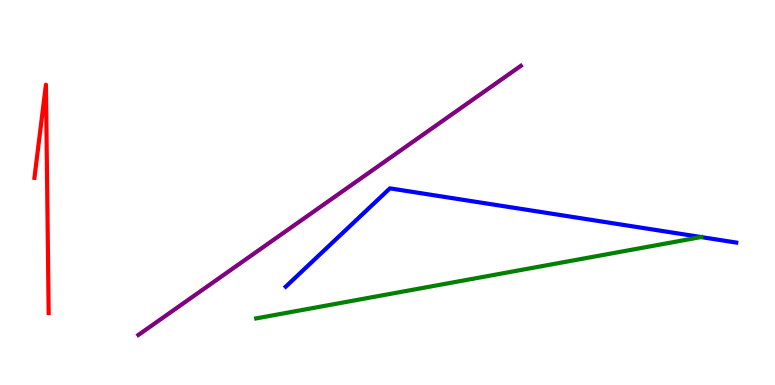[{'lines': ['blue', 'red'], 'intersections': []}, {'lines': ['green', 'red'], 'intersections': []}, {'lines': ['purple', 'red'], 'intersections': []}, {'lines': ['blue', 'green'], 'intersections': [{'x': 9.05, 'y': 3.84}]}, {'lines': ['blue', 'purple'], 'intersections': []}, {'lines': ['green', 'purple'], 'intersections': []}]